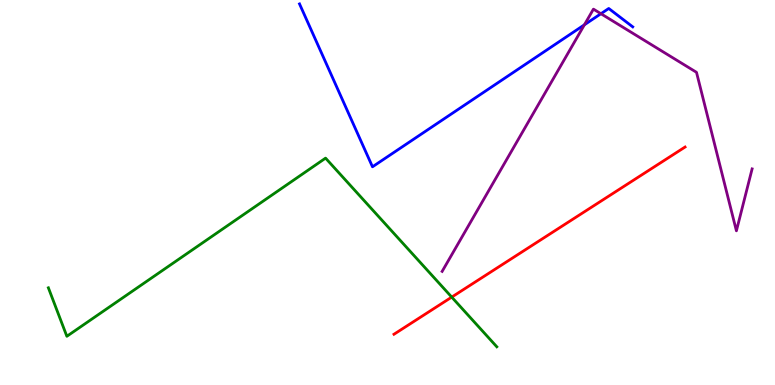[{'lines': ['blue', 'red'], 'intersections': []}, {'lines': ['green', 'red'], 'intersections': [{'x': 5.83, 'y': 2.28}]}, {'lines': ['purple', 'red'], 'intersections': []}, {'lines': ['blue', 'green'], 'intersections': []}, {'lines': ['blue', 'purple'], 'intersections': [{'x': 7.54, 'y': 9.36}, {'x': 7.75, 'y': 9.64}]}, {'lines': ['green', 'purple'], 'intersections': []}]